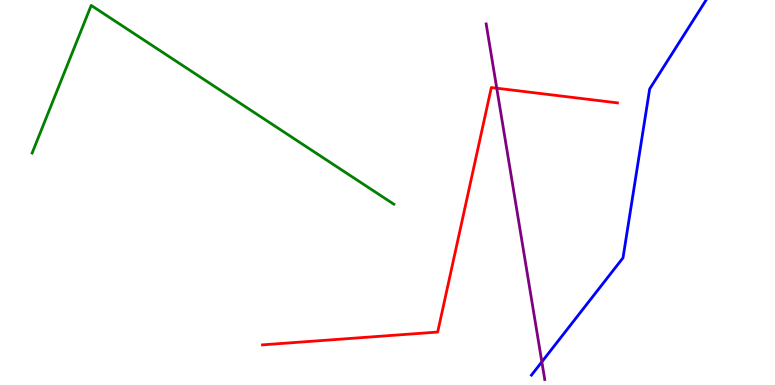[{'lines': ['blue', 'red'], 'intersections': []}, {'lines': ['green', 'red'], 'intersections': []}, {'lines': ['purple', 'red'], 'intersections': [{'x': 6.41, 'y': 7.71}]}, {'lines': ['blue', 'green'], 'intersections': []}, {'lines': ['blue', 'purple'], 'intersections': [{'x': 6.99, 'y': 0.601}]}, {'lines': ['green', 'purple'], 'intersections': []}]